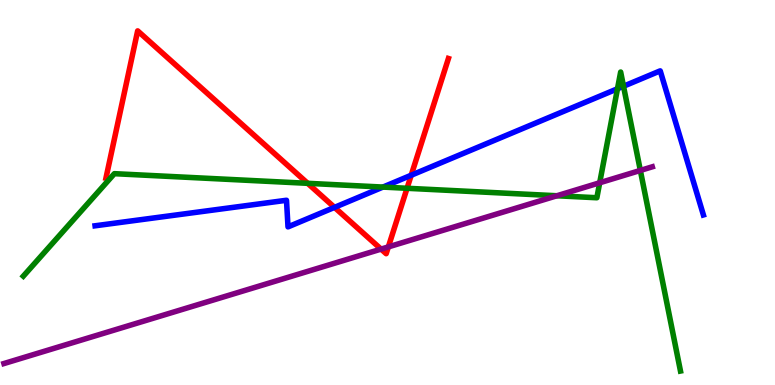[{'lines': ['blue', 'red'], 'intersections': [{'x': 4.32, 'y': 4.61}, {'x': 5.31, 'y': 5.45}]}, {'lines': ['green', 'red'], 'intersections': [{'x': 3.97, 'y': 5.24}, {'x': 5.25, 'y': 5.11}]}, {'lines': ['purple', 'red'], 'intersections': [{'x': 4.92, 'y': 3.53}, {'x': 5.01, 'y': 3.59}]}, {'lines': ['blue', 'green'], 'intersections': [{'x': 4.94, 'y': 5.14}, {'x': 7.97, 'y': 7.69}, {'x': 8.05, 'y': 7.76}]}, {'lines': ['blue', 'purple'], 'intersections': []}, {'lines': ['green', 'purple'], 'intersections': [{'x': 7.19, 'y': 4.92}, {'x': 7.74, 'y': 5.25}, {'x': 8.26, 'y': 5.57}]}]